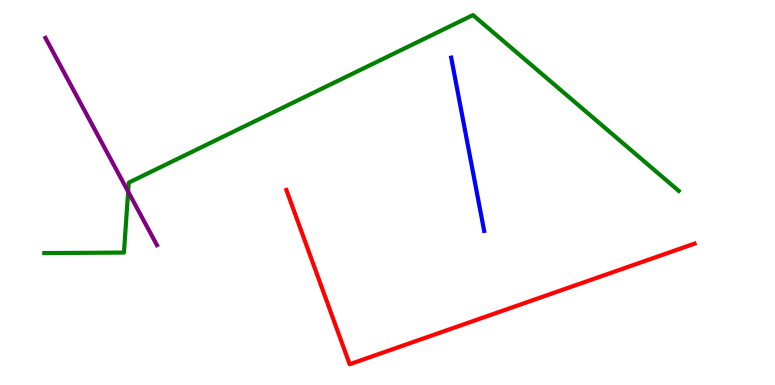[{'lines': ['blue', 'red'], 'intersections': []}, {'lines': ['green', 'red'], 'intersections': []}, {'lines': ['purple', 'red'], 'intersections': []}, {'lines': ['blue', 'green'], 'intersections': []}, {'lines': ['blue', 'purple'], 'intersections': []}, {'lines': ['green', 'purple'], 'intersections': [{'x': 1.65, 'y': 5.02}]}]